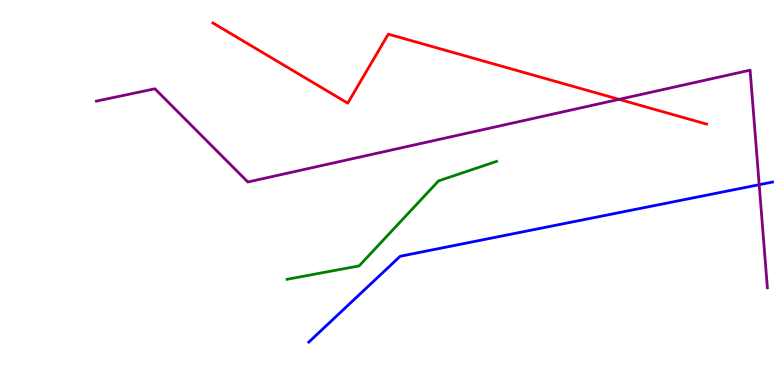[{'lines': ['blue', 'red'], 'intersections': []}, {'lines': ['green', 'red'], 'intersections': []}, {'lines': ['purple', 'red'], 'intersections': [{'x': 7.99, 'y': 7.42}]}, {'lines': ['blue', 'green'], 'intersections': []}, {'lines': ['blue', 'purple'], 'intersections': [{'x': 9.8, 'y': 5.2}]}, {'lines': ['green', 'purple'], 'intersections': []}]